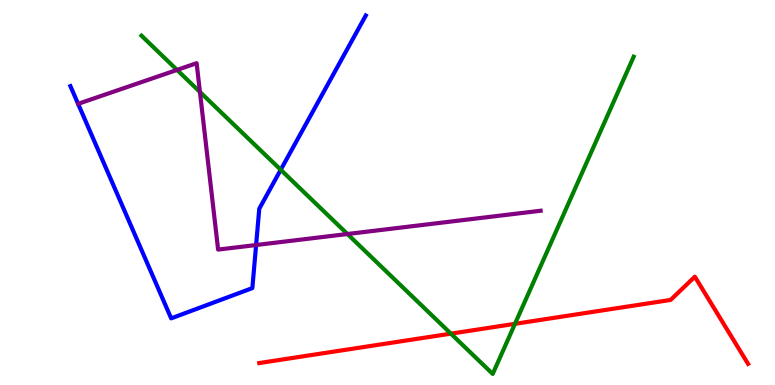[{'lines': ['blue', 'red'], 'intersections': []}, {'lines': ['green', 'red'], 'intersections': [{'x': 5.82, 'y': 1.33}, {'x': 6.64, 'y': 1.59}]}, {'lines': ['purple', 'red'], 'intersections': []}, {'lines': ['blue', 'green'], 'intersections': [{'x': 3.62, 'y': 5.59}]}, {'lines': ['blue', 'purple'], 'intersections': [{'x': 3.3, 'y': 3.64}]}, {'lines': ['green', 'purple'], 'intersections': [{'x': 2.28, 'y': 8.18}, {'x': 2.58, 'y': 7.61}, {'x': 4.48, 'y': 3.92}]}]